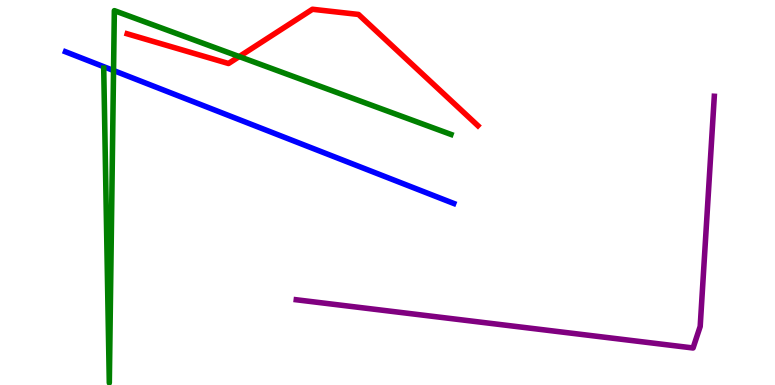[{'lines': ['blue', 'red'], 'intersections': []}, {'lines': ['green', 'red'], 'intersections': [{'x': 3.09, 'y': 8.53}]}, {'lines': ['purple', 'red'], 'intersections': []}, {'lines': ['blue', 'green'], 'intersections': [{'x': 1.47, 'y': 8.17}]}, {'lines': ['blue', 'purple'], 'intersections': []}, {'lines': ['green', 'purple'], 'intersections': []}]